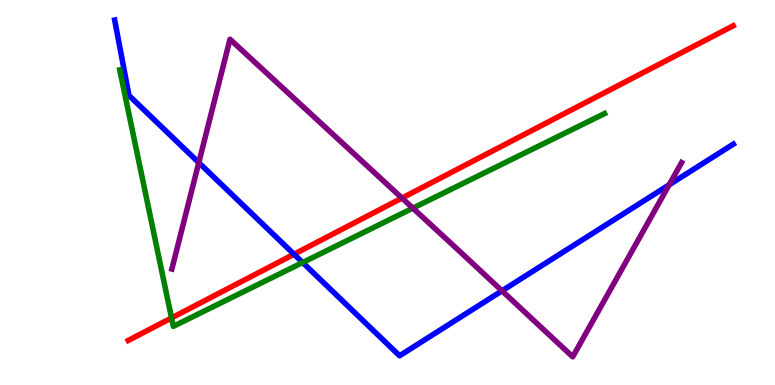[{'lines': ['blue', 'red'], 'intersections': [{'x': 3.79, 'y': 3.4}]}, {'lines': ['green', 'red'], 'intersections': [{'x': 2.21, 'y': 1.74}]}, {'lines': ['purple', 'red'], 'intersections': [{'x': 5.19, 'y': 4.86}]}, {'lines': ['blue', 'green'], 'intersections': [{'x': 3.91, 'y': 3.18}]}, {'lines': ['blue', 'purple'], 'intersections': [{'x': 2.56, 'y': 5.78}, {'x': 6.48, 'y': 2.45}, {'x': 8.63, 'y': 5.2}]}, {'lines': ['green', 'purple'], 'intersections': [{'x': 5.33, 'y': 4.59}]}]